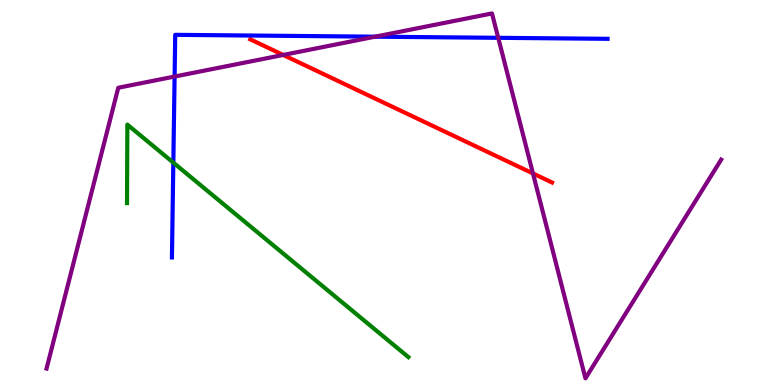[{'lines': ['blue', 'red'], 'intersections': []}, {'lines': ['green', 'red'], 'intersections': []}, {'lines': ['purple', 'red'], 'intersections': [{'x': 3.65, 'y': 8.57}, {'x': 6.88, 'y': 5.49}]}, {'lines': ['blue', 'green'], 'intersections': [{'x': 2.24, 'y': 5.78}]}, {'lines': ['blue', 'purple'], 'intersections': [{'x': 2.25, 'y': 8.01}, {'x': 4.84, 'y': 9.05}, {'x': 6.43, 'y': 9.02}]}, {'lines': ['green', 'purple'], 'intersections': []}]